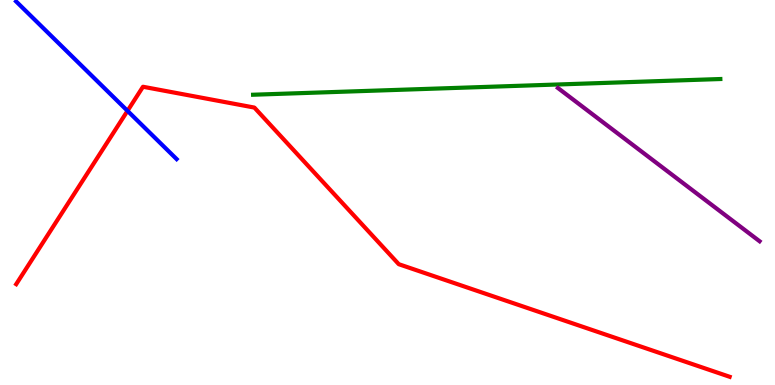[{'lines': ['blue', 'red'], 'intersections': [{'x': 1.65, 'y': 7.12}]}, {'lines': ['green', 'red'], 'intersections': []}, {'lines': ['purple', 'red'], 'intersections': []}, {'lines': ['blue', 'green'], 'intersections': []}, {'lines': ['blue', 'purple'], 'intersections': []}, {'lines': ['green', 'purple'], 'intersections': []}]